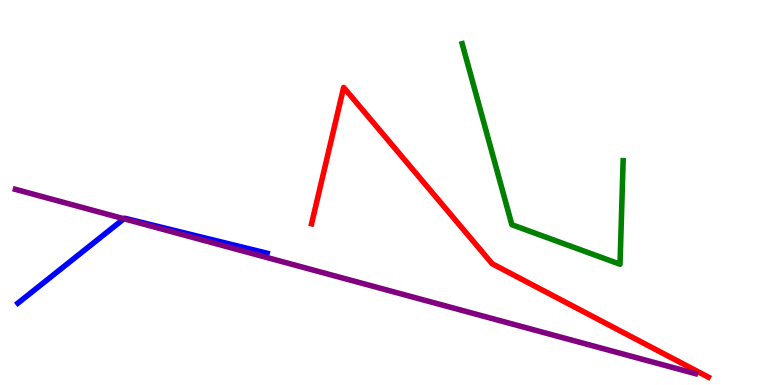[{'lines': ['blue', 'red'], 'intersections': []}, {'lines': ['green', 'red'], 'intersections': []}, {'lines': ['purple', 'red'], 'intersections': []}, {'lines': ['blue', 'green'], 'intersections': []}, {'lines': ['blue', 'purple'], 'intersections': [{'x': 1.6, 'y': 4.32}]}, {'lines': ['green', 'purple'], 'intersections': []}]